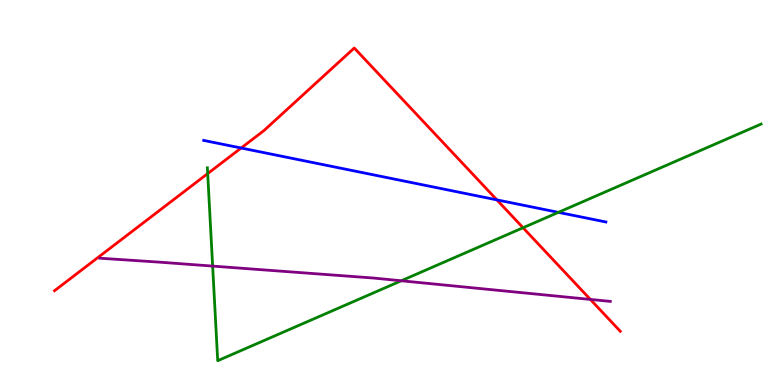[{'lines': ['blue', 'red'], 'intersections': [{'x': 3.11, 'y': 6.16}, {'x': 6.41, 'y': 4.81}]}, {'lines': ['green', 'red'], 'intersections': [{'x': 2.68, 'y': 5.49}, {'x': 6.75, 'y': 4.08}]}, {'lines': ['purple', 'red'], 'intersections': [{'x': 7.62, 'y': 2.22}]}, {'lines': ['blue', 'green'], 'intersections': [{'x': 7.21, 'y': 4.48}]}, {'lines': ['blue', 'purple'], 'intersections': []}, {'lines': ['green', 'purple'], 'intersections': [{'x': 2.74, 'y': 3.09}, {'x': 5.18, 'y': 2.71}]}]